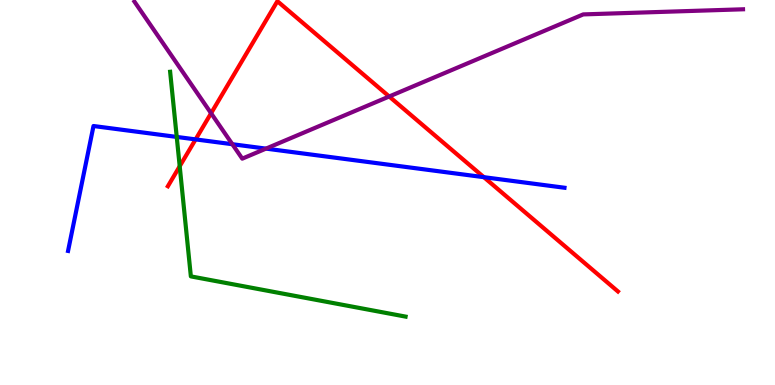[{'lines': ['blue', 'red'], 'intersections': [{'x': 2.52, 'y': 6.38}, {'x': 6.24, 'y': 5.4}]}, {'lines': ['green', 'red'], 'intersections': [{'x': 2.32, 'y': 5.68}]}, {'lines': ['purple', 'red'], 'intersections': [{'x': 2.72, 'y': 7.06}, {'x': 5.02, 'y': 7.49}]}, {'lines': ['blue', 'green'], 'intersections': [{'x': 2.28, 'y': 6.44}]}, {'lines': ['blue', 'purple'], 'intersections': [{'x': 3.0, 'y': 6.25}, {'x': 3.43, 'y': 6.14}]}, {'lines': ['green', 'purple'], 'intersections': []}]